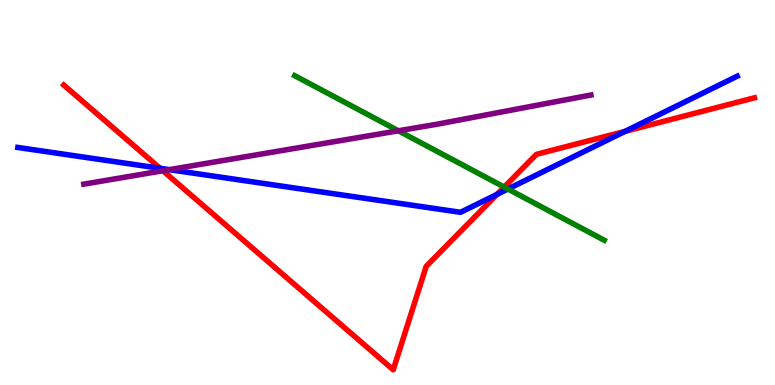[{'lines': ['blue', 'red'], 'intersections': [{'x': 2.07, 'y': 5.63}, {'x': 6.41, 'y': 4.95}, {'x': 8.07, 'y': 6.59}]}, {'lines': ['green', 'red'], 'intersections': [{'x': 6.51, 'y': 5.14}]}, {'lines': ['purple', 'red'], 'intersections': [{'x': 2.1, 'y': 5.57}]}, {'lines': ['blue', 'green'], 'intersections': [{'x': 6.55, 'y': 5.09}]}, {'lines': ['blue', 'purple'], 'intersections': [{'x': 2.18, 'y': 5.59}]}, {'lines': ['green', 'purple'], 'intersections': [{'x': 5.14, 'y': 6.6}]}]